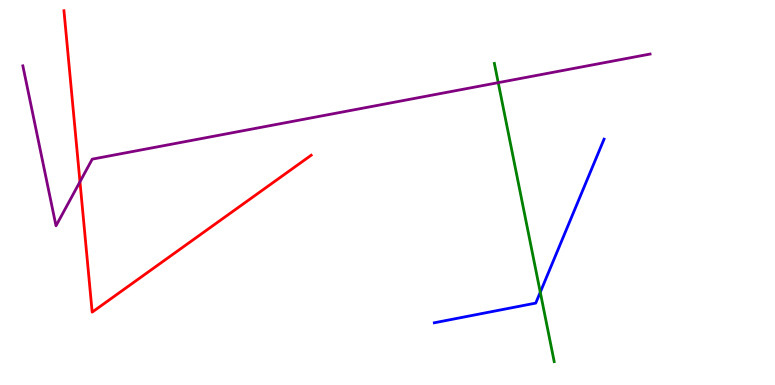[{'lines': ['blue', 'red'], 'intersections': []}, {'lines': ['green', 'red'], 'intersections': []}, {'lines': ['purple', 'red'], 'intersections': [{'x': 1.03, 'y': 5.28}]}, {'lines': ['blue', 'green'], 'intersections': [{'x': 6.97, 'y': 2.41}]}, {'lines': ['blue', 'purple'], 'intersections': []}, {'lines': ['green', 'purple'], 'intersections': [{'x': 6.43, 'y': 7.85}]}]